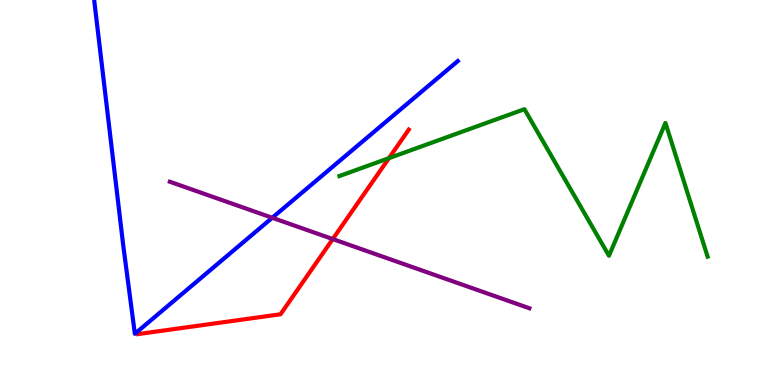[{'lines': ['blue', 'red'], 'intersections': []}, {'lines': ['green', 'red'], 'intersections': [{'x': 5.02, 'y': 5.89}]}, {'lines': ['purple', 'red'], 'intersections': [{'x': 4.29, 'y': 3.79}]}, {'lines': ['blue', 'green'], 'intersections': []}, {'lines': ['blue', 'purple'], 'intersections': [{'x': 3.51, 'y': 4.34}]}, {'lines': ['green', 'purple'], 'intersections': []}]